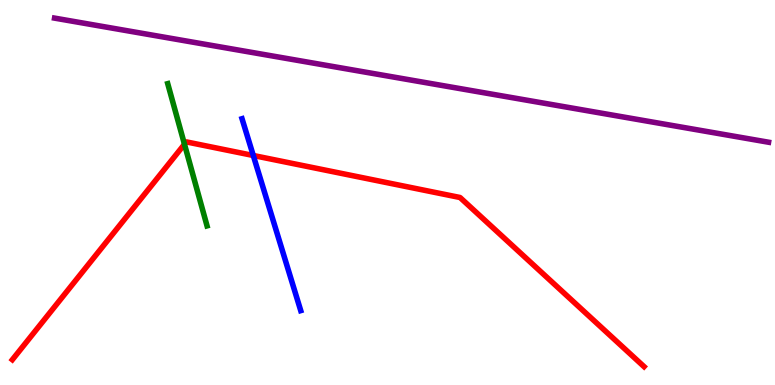[{'lines': ['blue', 'red'], 'intersections': [{'x': 3.27, 'y': 5.96}]}, {'lines': ['green', 'red'], 'intersections': [{'x': 2.38, 'y': 6.25}]}, {'lines': ['purple', 'red'], 'intersections': []}, {'lines': ['blue', 'green'], 'intersections': []}, {'lines': ['blue', 'purple'], 'intersections': []}, {'lines': ['green', 'purple'], 'intersections': []}]